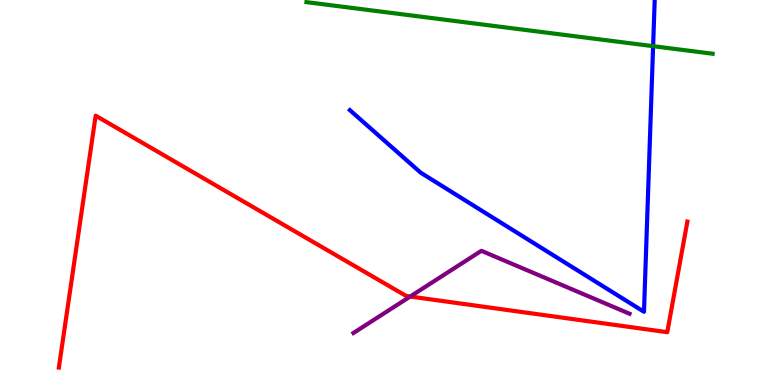[{'lines': ['blue', 'red'], 'intersections': []}, {'lines': ['green', 'red'], 'intersections': []}, {'lines': ['purple', 'red'], 'intersections': [{'x': 5.29, 'y': 2.3}]}, {'lines': ['blue', 'green'], 'intersections': [{'x': 8.43, 'y': 8.8}]}, {'lines': ['blue', 'purple'], 'intersections': []}, {'lines': ['green', 'purple'], 'intersections': []}]